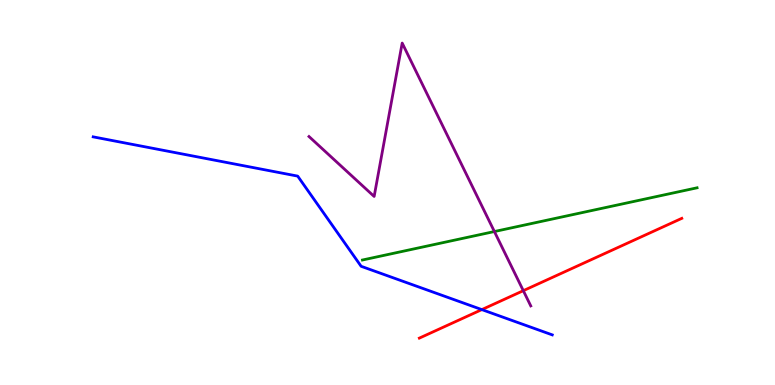[{'lines': ['blue', 'red'], 'intersections': [{'x': 6.22, 'y': 1.96}]}, {'lines': ['green', 'red'], 'intersections': []}, {'lines': ['purple', 'red'], 'intersections': [{'x': 6.75, 'y': 2.45}]}, {'lines': ['blue', 'green'], 'intersections': []}, {'lines': ['blue', 'purple'], 'intersections': []}, {'lines': ['green', 'purple'], 'intersections': [{'x': 6.38, 'y': 3.99}]}]